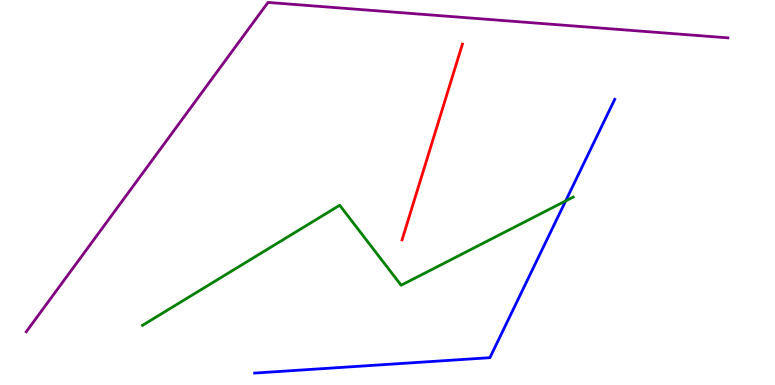[{'lines': ['blue', 'red'], 'intersections': []}, {'lines': ['green', 'red'], 'intersections': []}, {'lines': ['purple', 'red'], 'intersections': []}, {'lines': ['blue', 'green'], 'intersections': [{'x': 7.3, 'y': 4.78}]}, {'lines': ['blue', 'purple'], 'intersections': []}, {'lines': ['green', 'purple'], 'intersections': []}]